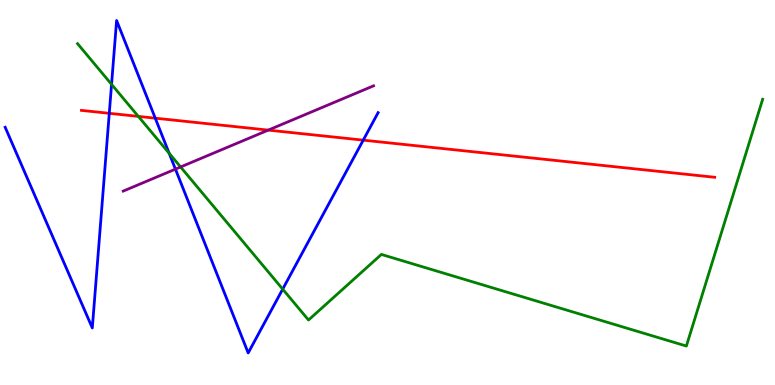[{'lines': ['blue', 'red'], 'intersections': [{'x': 1.41, 'y': 7.06}, {'x': 2.0, 'y': 6.93}, {'x': 4.69, 'y': 6.36}]}, {'lines': ['green', 'red'], 'intersections': [{'x': 1.78, 'y': 6.98}]}, {'lines': ['purple', 'red'], 'intersections': [{'x': 3.46, 'y': 6.62}]}, {'lines': ['blue', 'green'], 'intersections': [{'x': 1.44, 'y': 7.81}, {'x': 2.18, 'y': 6.02}, {'x': 3.65, 'y': 2.49}]}, {'lines': ['blue', 'purple'], 'intersections': [{'x': 2.26, 'y': 5.61}]}, {'lines': ['green', 'purple'], 'intersections': [{'x': 2.33, 'y': 5.66}]}]